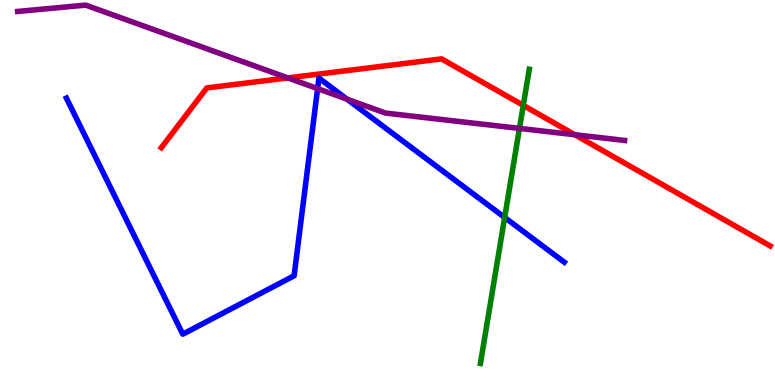[{'lines': ['blue', 'red'], 'intersections': []}, {'lines': ['green', 'red'], 'intersections': [{'x': 6.75, 'y': 7.26}]}, {'lines': ['purple', 'red'], 'intersections': [{'x': 3.71, 'y': 7.98}, {'x': 7.42, 'y': 6.5}]}, {'lines': ['blue', 'green'], 'intersections': [{'x': 6.51, 'y': 4.35}]}, {'lines': ['blue', 'purple'], 'intersections': [{'x': 4.1, 'y': 7.7}, {'x': 4.48, 'y': 7.42}]}, {'lines': ['green', 'purple'], 'intersections': [{'x': 6.7, 'y': 6.66}]}]